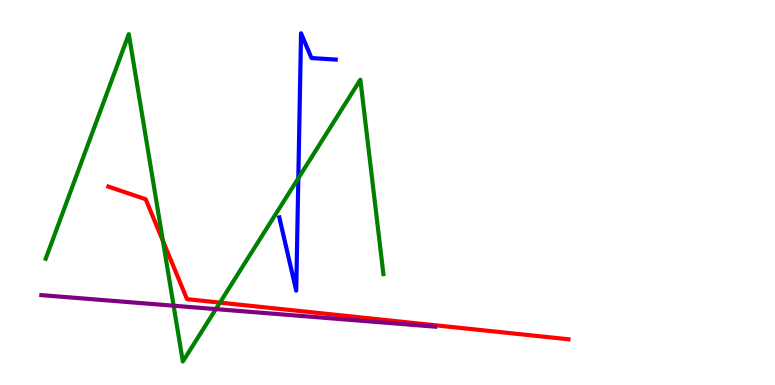[{'lines': ['blue', 'red'], 'intersections': []}, {'lines': ['green', 'red'], 'intersections': [{'x': 2.1, 'y': 3.74}, {'x': 2.84, 'y': 2.14}]}, {'lines': ['purple', 'red'], 'intersections': []}, {'lines': ['blue', 'green'], 'intersections': [{'x': 3.85, 'y': 5.37}]}, {'lines': ['blue', 'purple'], 'intersections': []}, {'lines': ['green', 'purple'], 'intersections': [{'x': 2.24, 'y': 2.06}, {'x': 2.79, 'y': 1.97}]}]